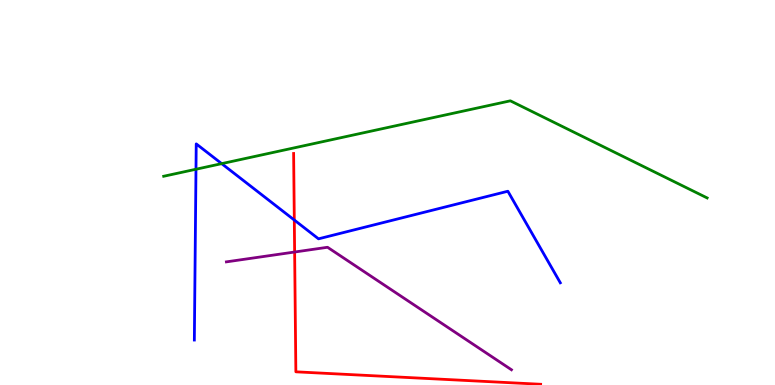[{'lines': ['blue', 'red'], 'intersections': [{'x': 3.8, 'y': 4.28}]}, {'lines': ['green', 'red'], 'intersections': []}, {'lines': ['purple', 'red'], 'intersections': [{'x': 3.8, 'y': 3.45}]}, {'lines': ['blue', 'green'], 'intersections': [{'x': 2.53, 'y': 5.6}, {'x': 2.86, 'y': 5.75}]}, {'lines': ['blue', 'purple'], 'intersections': []}, {'lines': ['green', 'purple'], 'intersections': []}]